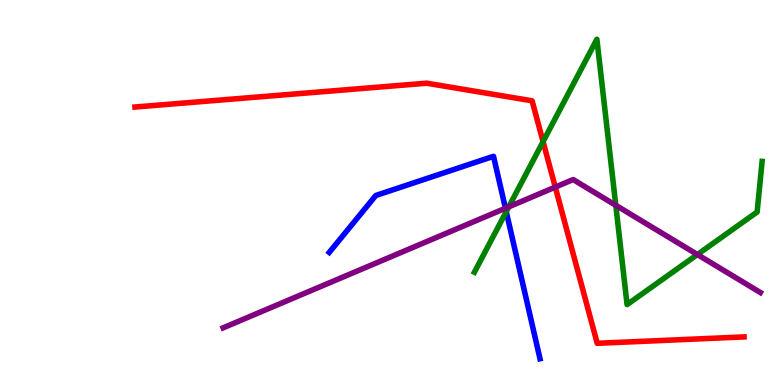[{'lines': ['blue', 'red'], 'intersections': []}, {'lines': ['green', 'red'], 'intersections': [{'x': 7.01, 'y': 6.32}]}, {'lines': ['purple', 'red'], 'intersections': [{'x': 7.16, 'y': 5.14}]}, {'lines': ['blue', 'green'], 'intersections': [{'x': 6.53, 'y': 4.5}]}, {'lines': ['blue', 'purple'], 'intersections': [{'x': 6.52, 'y': 4.59}]}, {'lines': ['green', 'purple'], 'intersections': [{'x': 6.57, 'y': 4.63}, {'x': 7.95, 'y': 4.67}, {'x': 9.0, 'y': 3.39}]}]